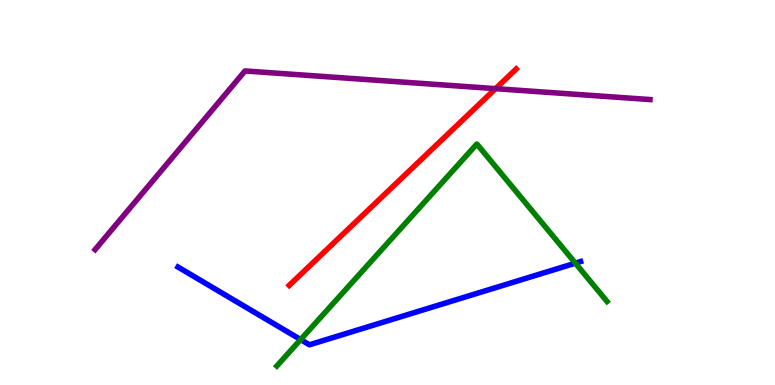[{'lines': ['blue', 'red'], 'intersections': []}, {'lines': ['green', 'red'], 'intersections': []}, {'lines': ['purple', 'red'], 'intersections': [{'x': 6.39, 'y': 7.7}]}, {'lines': ['blue', 'green'], 'intersections': [{'x': 3.88, 'y': 1.18}, {'x': 7.42, 'y': 3.16}]}, {'lines': ['blue', 'purple'], 'intersections': []}, {'lines': ['green', 'purple'], 'intersections': []}]